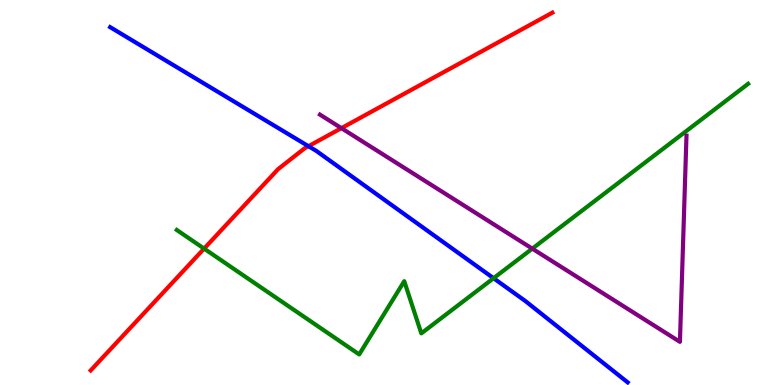[{'lines': ['blue', 'red'], 'intersections': [{'x': 3.98, 'y': 6.2}]}, {'lines': ['green', 'red'], 'intersections': [{'x': 2.63, 'y': 3.54}]}, {'lines': ['purple', 'red'], 'intersections': [{'x': 4.41, 'y': 6.67}]}, {'lines': ['blue', 'green'], 'intersections': [{'x': 6.37, 'y': 2.77}]}, {'lines': ['blue', 'purple'], 'intersections': []}, {'lines': ['green', 'purple'], 'intersections': [{'x': 6.87, 'y': 3.54}]}]